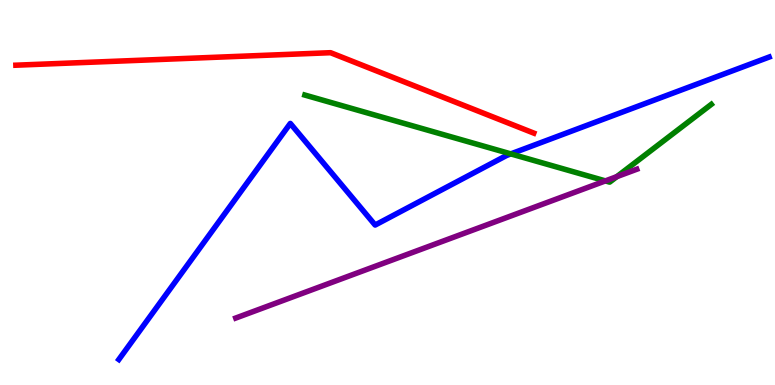[{'lines': ['blue', 'red'], 'intersections': []}, {'lines': ['green', 'red'], 'intersections': []}, {'lines': ['purple', 'red'], 'intersections': []}, {'lines': ['blue', 'green'], 'intersections': [{'x': 6.59, 'y': 6.0}]}, {'lines': ['blue', 'purple'], 'intersections': []}, {'lines': ['green', 'purple'], 'intersections': [{'x': 7.81, 'y': 5.3}, {'x': 7.96, 'y': 5.41}]}]